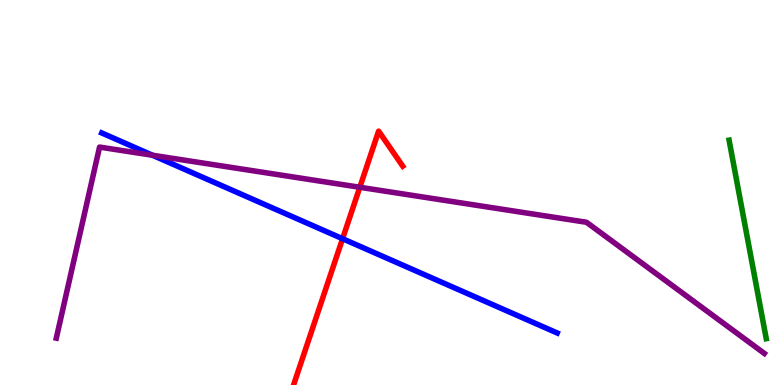[{'lines': ['blue', 'red'], 'intersections': [{'x': 4.42, 'y': 3.8}]}, {'lines': ['green', 'red'], 'intersections': []}, {'lines': ['purple', 'red'], 'intersections': [{'x': 4.64, 'y': 5.14}]}, {'lines': ['blue', 'green'], 'intersections': []}, {'lines': ['blue', 'purple'], 'intersections': [{'x': 1.97, 'y': 5.97}]}, {'lines': ['green', 'purple'], 'intersections': []}]